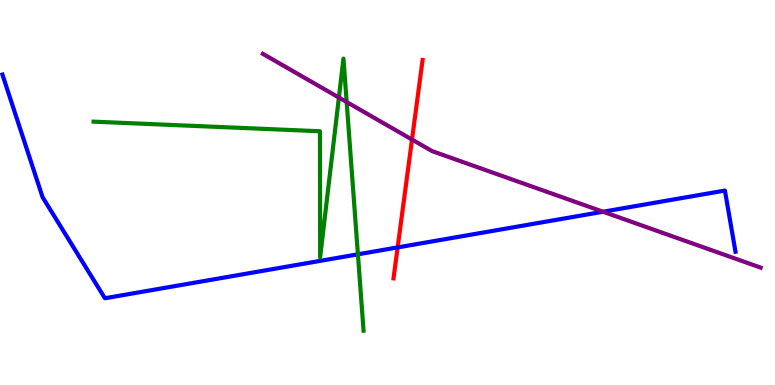[{'lines': ['blue', 'red'], 'intersections': [{'x': 5.13, 'y': 3.57}]}, {'lines': ['green', 'red'], 'intersections': []}, {'lines': ['purple', 'red'], 'intersections': [{'x': 5.32, 'y': 6.38}]}, {'lines': ['blue', 'green'], 'intersections': [{'x': 4.62, 'y': 3.39}]}, {'lines': ['blue', 'purple'], 'intersections': [{'x': 7.78, 'y': 4.5}]}, {'lines': ['green', 'purple'], 'intersections': [{'x': 4.37, 'y': 7.47}, {'x': 4.47, 'y': 7.35}]}]